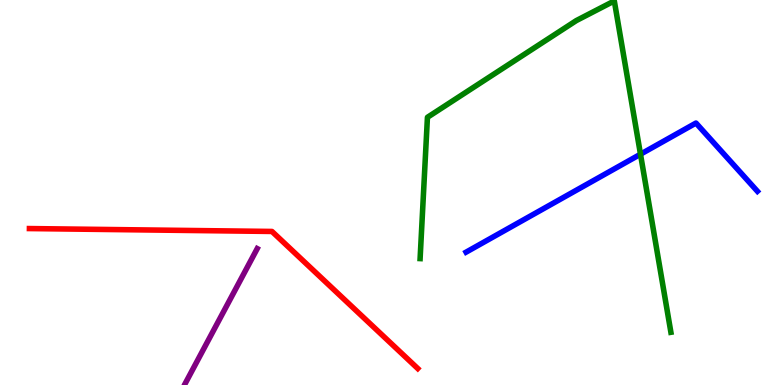[{'lines': ['blue', 'red'], 'intersections': []}, {'lines': ['green', 'red'], 'intersections': []}, {'lines': ['purple', 'red'], 'intersections': []}, {'lines': ['blue', 'green'], 'intersections': [{'x': 8.26, 'y': 5.99}]}, {'lines': ['blue', 'purple'], 'intersections': []}, {'lines': ['green', 'purple'], 'intersections': []}]